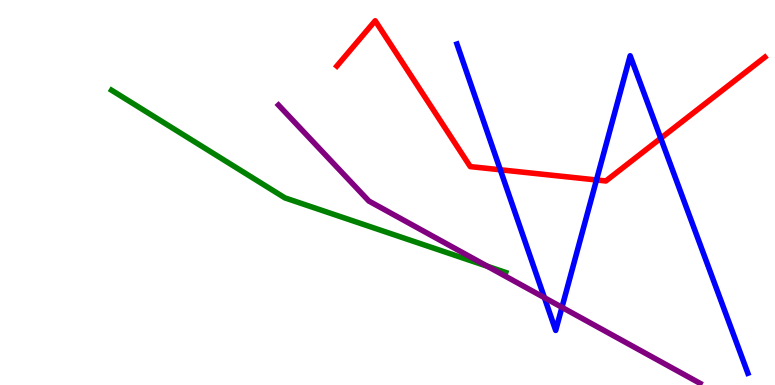[{'lines': ['blue', 'red'], 'intersections': [{'x': 6.46, 'y': 5.59}, {'x': 7.7, 'y': 5.33}, {'x': 8.53, 'y': 6.41}]}, {'lines': ['green', 'red'], 'intersections': []}, {'lines': ['purple', 'red'], 'intersections': []}, {'lines': ['blue', 'green'], 'intersections': []}, {'lines': ['blue', 'purple'], 'intersections': [{'x': 7.02, 'y': 2.27}, {'x': 7.25, 'y': 2.02}]}, {'lines': ['green', 'purple'], 'intersections': [{'x': 6.29, 'y': 3.08}]}]